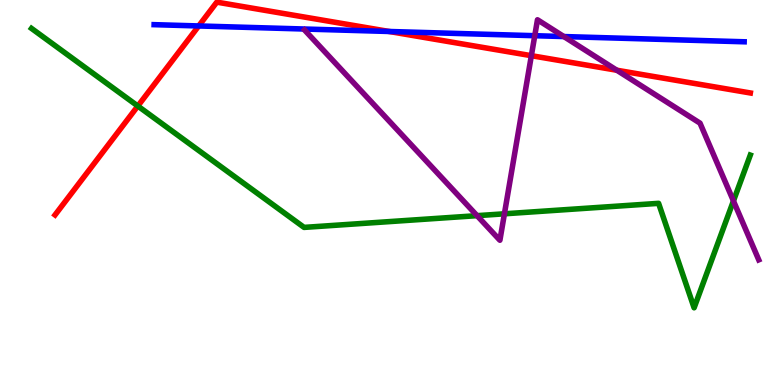[{'lines': ['blue', 'red'], 'intersections': [{'x': 2.56, 'y': 9.33}, {'x': 5.02, 'y': 9.18}]}, {'lines': ['green', 'red'], 'intersections': [{'x': 1.78, 'y': 7.25}]}, {'lines': ['purple', 'red'], 'intersections': [{'x': 6.86, 'y': 8.55}, {'x': 7.96, 'y': 8.18}]}, {'lines': ['blue', 'green'], 'intersections': []}, {'lines': ['blue', 'purple'], 'intersections': [{'x': 6.9, 'y': 9.07}, {'x': 7.28, 'y': 9.05}]}, {'lines': ['green', 'purple'], 'intersections': [{'x': 6.16, 'y': 4.4}, {'x': 6.51, 'y': 4.45}, {'x': 9.46, 'y': 4.78}]}]